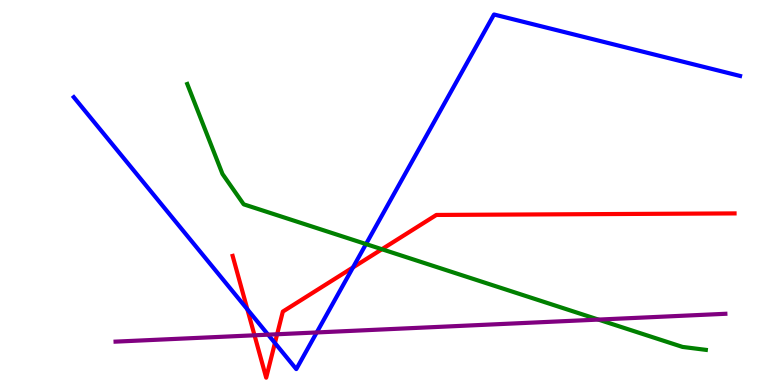[{'lines': ['blue', 'red'], 'intersections': [{'x': 3.19, 'y': 1.97}, {'x': 3.55, 'y': 1.09}, {'x': 4.55, 'y': 3.05}]}, {'lines': ['green', 'red'], 'intersections': [{'x': 4.93, 'y': 3.53}]}, {'lines': ['purple', 'red'], 'intersections': [{'x': 3.28, 'y': 1.29}, {'x': 3.58, 'y': 1.32}]}, {'lines': ['blue', 'green'], 'intersections': [{'x': 4.72, 'y': 3.66}]}, {'lines': ['blue', 'purple'], 'intersections': [{'x': 3.46, 'y': 1.31}, {'x': 4.09, 'y': 1.36}]}, {'lines': ['green', 'purple'], 'intersections': [{'x': 7.72, 'y': 1.7}]}]